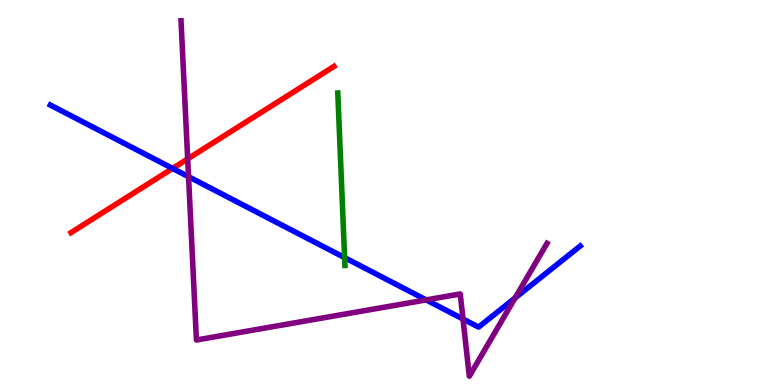[{'lines': ['blue', 'red'], 'intersections': [{'x': 2.23, 'y': 5.63}]}, {'lines': ['green', 'red'], 'intersections': []}, {'lines': ['purple', 'red'], 'intersections': [{'x': 2.42, 'y': 5.87}]}, {'lines': ['blue', 'green'], 'intersections': [{'x': 4.45, 'y': 3.31}]}, {'lines': ['blue', 'purple'], 'intersections': [{'x': 2.43, 'y': 5.41}, {'x': 5.5, 'y': 2.21}, {'x': 5.97, 'y': 1.71}, {'x': 6.65, 'y': 2.26}]}, {'lines': ['green', 'purple'], 'intersections': []}]